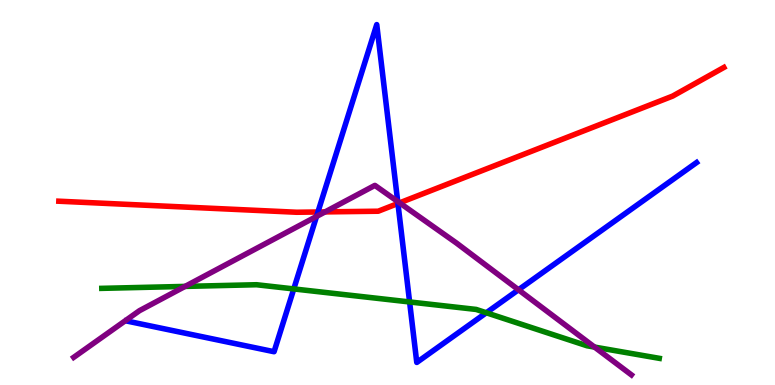[{'lines': ['blue', 'red'], 'intersections': [{'x': 4.1, 'y': 4.49}, {'x': 5.13, 'y': 4.71}]}, {'lines': ['green', 'red'], 'intersections': []}, {'lines': ['purple', 'red'], 'intersections': [{'x': 4.19, 'y': 4.5}, {'x': 5.16, 'y': 4.73}]}, {'lines': ['blue', 'green'], 'intersections': [{'x': 3.79, 'y': 2.5}, {'x': 5.29, 'y': 2.16}, {'x': 6.27, 'y': 1.88}]}, {'lines': ['blue', 'purple'], 'intersections': [{'x': 4.08, 'y': 4.38}, {'x': 5.13, 'y': 4.77}, {'x': 6.69, 'y': 2.47}]}, {'lines': ['green', 'purple'], 'intersections': [{'x': 2.39, 'y': 2.56}, {'x': 7.67, 'y': 0.985}]}]